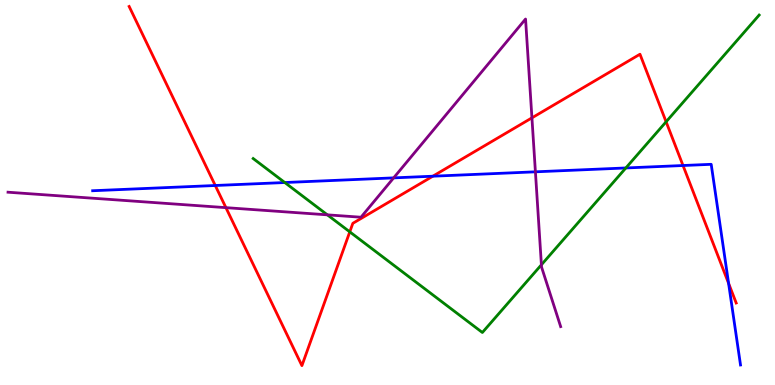[{'lines': ['blue', 'red'], 'intersections': [{'x': 2.78, 'y': 5.18}, {'x': 5.58, 'y': 5.42}, {'x': 8.81, 'y': 5.7}, {'x': 9.4, 'y': 2.64}]}, {'lines': ['green', 'red'], 'intersections': [{'x': 4.51, 'y': 3.98}, {'x': 8.59, 'y': 6.84}]}, {'lines': ['purple', 'red'], 'intersections': [{'x': 2.92, 'y': 4.61}, {'x': 6.86, 'y': 6.94}]}, {'lines': ['blue', 'green'], 'intersections': [{'x': 3.67, 'y': 5.26}, {'x': 8.08, 'y': 5.64}]}, {'lines': ['blue', 'purple'], 'intersections': [{'x': 5.08, 'y': 5.38}, {'x': 6.91, 'y': 5.54}]}, {'lines': ['green', 'purple'], 'intersections': [{'x': 4.22, 'y': 4.42}, {'x': 6.99, 'y': 3.12}]}]